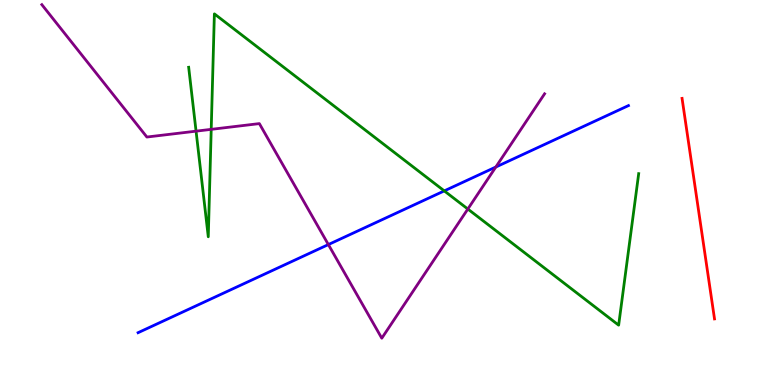[{'lines': ['blue', 'red'], 'intersections': []}, {'lines': ['green', 'red'], 'intersections': []}, {'lines': ['purple', 'red'], 'intersections': []}, {'lines': ['blue', 'green'], 'intersections': [{'x': 5.73, 'y': 5.04}]}, {'lines': ['blue', 'purple'], 'intersections': [{'x': 4.24, 'y': 3.65}, {'x': 6.4, 'y': 5.66}]}, {'lines': ['green', 'purple'], 'intersections': [{'x': 2.53, 'y': 6.59}, {'x': 2.73, 'y': 6.64}, {'x': 6.04, 'y': 4.57}]}]